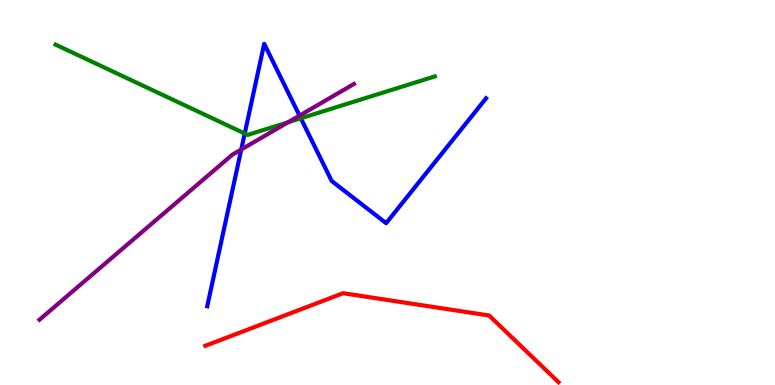[{'lines': ['blue', 'red'], 'intersections': []}, {'lines': ['green', 'red'], 'intersections': []}, {'lines': ['purple', 'red'], 'intersections': []}, {'lines': ['blue', 'green'], 'intersections': [{'x': 3.16, 'y': 6.53}, {'x': 3.88, 'y': 6.93}]}, {'lines': ['blue', 'purple'], 'intersections': [{'x': 3.11, 'y': 6.12}, {'x': 3.86, 'y': 7.0}]}, {'lines': ['green', 'purple'], 'intersections': [{'x': 3.72, 'y': 6.82}]}]